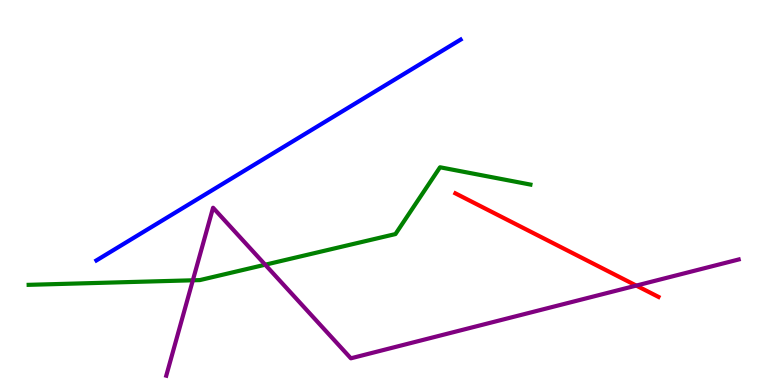[{'lines': ['blue', 'red'], 'intersections': []}, {'lines': ['green', 'red'], 'intersections': []}, {'lines': ['purple', 'red'], 'intersections': [{'x': 8.21, 'y': 2.58}]}, {'lines': ['blue', 'green'], 'intersections': []}, {'lines': ['blue', 'purple'], 'intersections': []}, {'lines': ['green', 'purple'], 'intersections': [{'x': 2.49, 'y': 2.72}, {'x': 3.42, 'y': 3.12}]}]